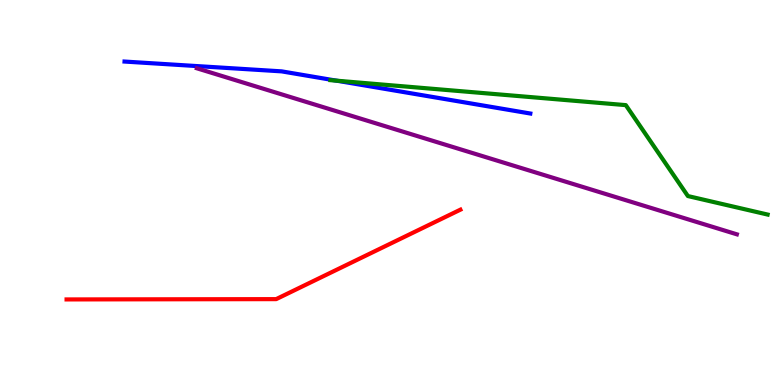[{'lines': ['blue', 'red'], 'intersections': []}, {'lines': ['green', 'red'], 'intersections': []}, {'lines': ['purple', 'red'], 'intersections': []}, {'lines': ['blue', 'green'], 'intersections': [{'x': 4.34, 'y': 7.9}]}, {'lines': ['blue', 'purple'], 'intersections': []}, {'lines': ['green', 'purple'], 'intersections': []}]